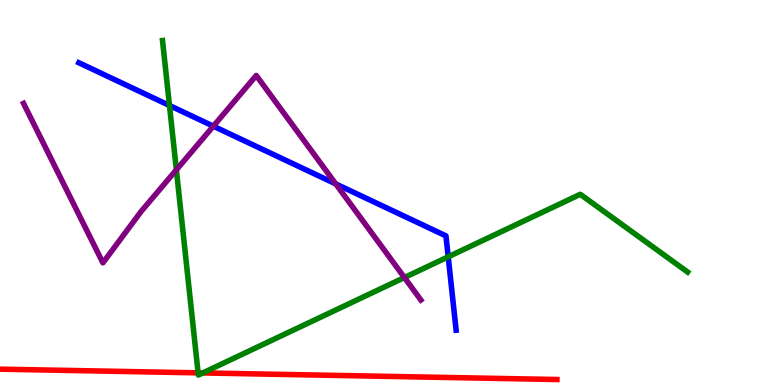[{'lines': ['blue', 'red'], 'intersections': []}, {'lines': ['green', 'red'], 'intersections': [{'x': 2.56, 'y': 0.316}, {'x': 2.62, 'y': 0.313}]}, {'lines': ['purple', 'red'], 'intersections': []}, {'lines': ['blue', 'green'], 'intersections': [{'x': 2.19, 'y': 7.26}, {'x': 5.78, 'y': 3.33}]}, {'lines': ['blue', 'purple'], 'intersections': [{'x': 2.75, 'y': 6.72}, {'x': 4.33, 'y': 5.22}]}, {'lines': ['green', 'purple'], 'intersections': [{'x': 2.28, 'y': 5.59}, {'x': 5.22, 'y': 2.79}]}]